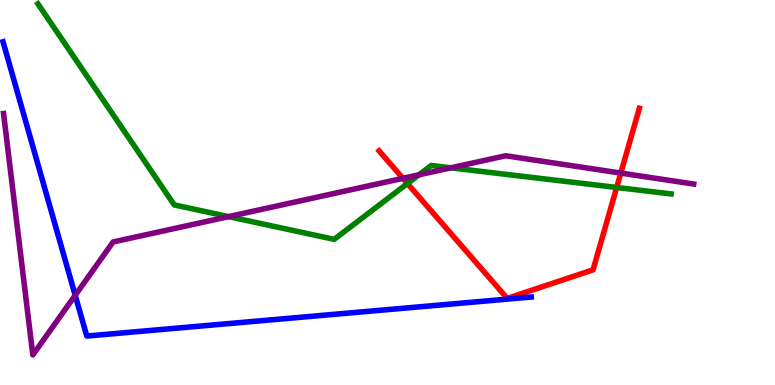[{'lines': ['blue', 'red'], 'intersections': []}, {'lines': ['green', 'red'], 'intersections': [{'x': 5.26, 'y': 5.23}, {'x': 7.96, 'y': 5.13}]}, {'lines': ['purple', 'red'], 'intersections': [{'x': 5.2, 'y': 5.37}, {'x': 8.01, 'y': 5.5}]}, {'lines': ['blue', 'green'], 'intersections': []}, {'lines': ['blue', 'purple'], 'intersections': [{'x': 0.97, 'y': 2.33}]}, {'lines': ['green', 'purple'], 'intersections': [{'x': 2.95, 'y': 4.37}, {'x': 5.41, 'y': 5.46}, {'x': 5.82, 'y': 5.64}]}]